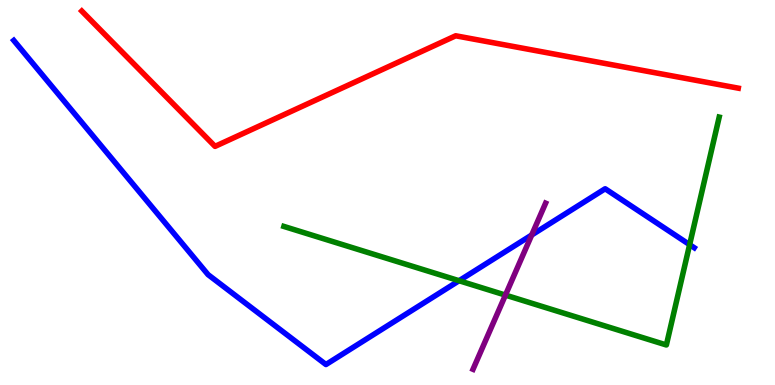[{'lines': ['blue', 'red'], 'intersections': []}, {'lines': ['green', 'red'], 'intersections': []}, {'lines': ['purple', 'red'], 'intersections': []}, {'lines': ['blue', 'green'], 'intersections': [{'x': 5.92, 'y': 2.71}, {'x': 8.9, 'y': 3.64}]}, {'lines': ['blue', 'purple'], 'intersections': [{'x': 6.86, 'y': 3.9}]}, {'lines': ['green', 'purple'], 'intersections': [{'x': 6.52, 'y': 2.34}]}]